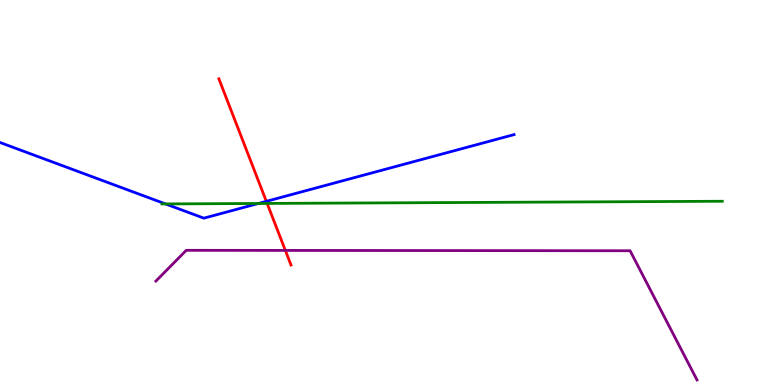[{'lines': ['blue', 'red'], 'intersections': [{'x': 3.44, 'y': 4.77}]}, {'lines': ['green', 'red'], 'intersections': [{'x': 3.45, 'y': 4.72}]}, {'lines': ['purple', 'red'], 'intersections': [{'x': 3.68, 'y': 3.5}]}, {'lines': ['blue', 'green'], 'intersections': [{'x': 2.14, 'y': 4.7}, {'x': 3.33, 'y': 4.71}]}, {'lines': ['blue', 'purple'], 'intersections': []}, {'lines': ['green', 'purple'], 'intersections': []}]